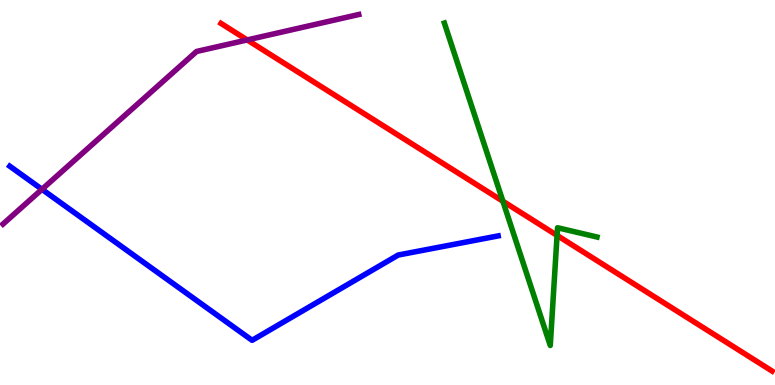[{'lines': ['blue', 'red'], 'intersections': []}, {'lines': ['green', 'red'], 'intersections': [{'x': 6.49, 'y': 4.77}, {'x': 7.19, 'y': 3.89}]}, {'lines': ['purple', 'red'], 'intersections': [{'x': 3.19, 'y': 8.96}]}, {'lines': ['blue', 'green'], 'intersections': []}, {'lines': ['blue', 'purple'], 'intersections': [{'x': 0.541, 'y': 5.08}]}, {'lines': ['green', 'purple'], 'intersections': []}]